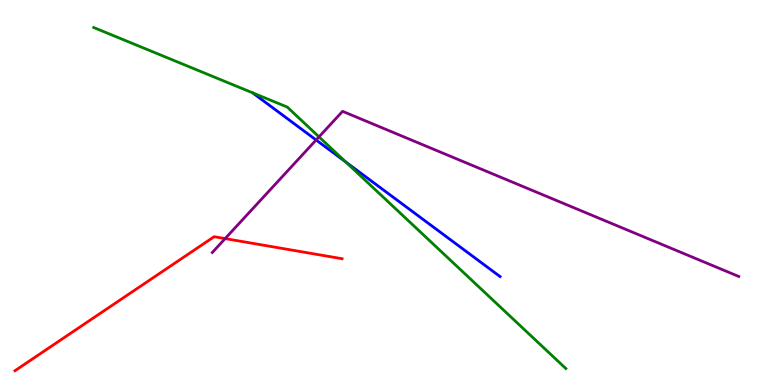[{'lines': ['blue', 'red'], 'intersections': []}, {'lines': ['green', 'red'], 'intersections': []}, {'lines': ['purple', 'red'], 'intersections': [{'x': 2.91, 'y': 3.8}]}, {'lines': ['blue', 'green'], 'intersections': [{'x': 4.46, 'y': 5.79}]}, {'lines': ['blue', 'purple'], 'intersections': [{'x': 4.08, 'y': 6.36}]}, {'lines': ['green', 'purple'], 'intersections': [{'x': 4.12, 'y': 6.45}]}]